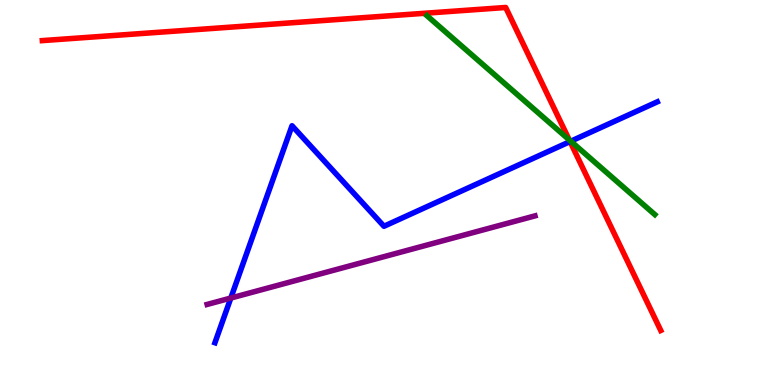[{'lines': ['blue', 'red'], 'intersections': [{'x': 7.36, 'y': 6.32}]}, {'lines': ['green', 'red'], 'intersections': [{'x': 7.35, 'y': 6.37}]}, {'lines': ['purple', 'red'], 'intersections': []}, {'lines': ['blue', 'green'], 'intersections': [{'x': 7.36, 'y': 6.33}]}, {'lines': ['blue', 'purple'], 'intersections': [{'x': 2.98, 'y': 2.26}]}, {'lines': ['green', 'purple'], 'intersections': []}]